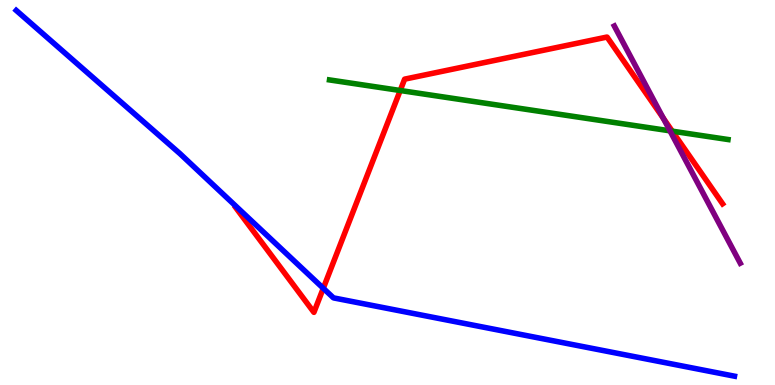[{'lines': ['blue', 'red'], 'intersections': [{'x': 4.17, 'y': 2.51}]}, {'lines': ['green', 'red'], 'intersections': [{'x': 5.16, 'y': 7.65}, {'x': 8.67, 'y': 6.59}]}, {'lines': ['purple', 'red'], 'intersections': [{'x': 8.56, 'y': 6.93}]}, {'lines': ['blue', 'green'], 'intersections': []}, {'lines': ['blue', 'purple'], 'intersections': []}, {'lines': ['green', 'purple'], 'intersections': [{'x': 8.64, 'y': 6.6}]}]